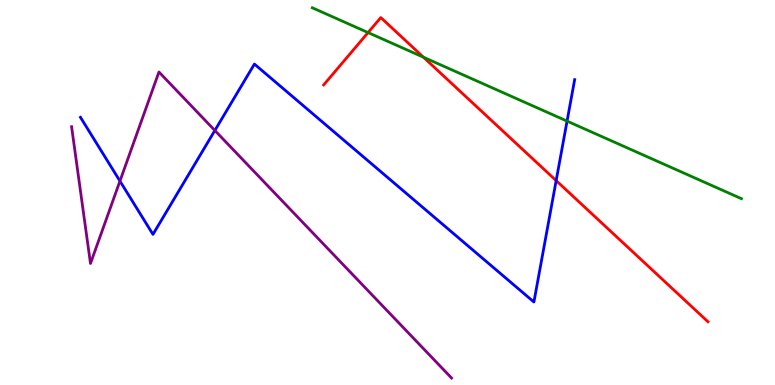[{'lines': ['blue', 'red'], 'intersections': [{'x': 7.18, 'y': 5.31}]}, {'lines': ['green', 'red'], 'intersections': [{'x': 4.75, 'y': 9.15}, {'x': 5.46, 'y': 8.51}]}, {'lines': ['purple', 'red'], 'intersections': []}, {'lines': ['blue', 'green'], 'intersections': [{'x': 7.32, 'y': 6.85}]}, {'lines': ['blue', 'purple'], 'intersections': [{'x': 1.55, 'y': 5.3}, {'x': 2.77, 'y': 6.61}]}, {'lines': ['green', 'purple'], 'intersections': []}]